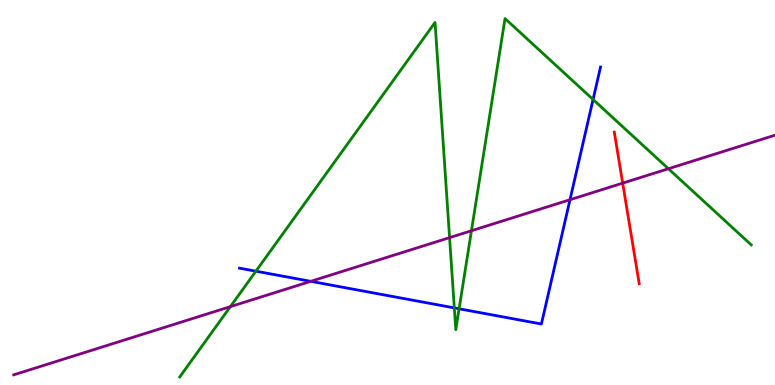[{'lines': ['blue', 'red'], 'intersections': []}, {'lines': ['green', 'red'], 'intersections': []}, {'lines': ['purple', 'red'], 'intersections': [{'x': 8.03, 'y': 5.24}]}, {'lines': ['blue', 'green'], 'intersections': [{'x': 3.3, 'y': 2.96}, {'x': 5.86, 'y': 2.0}, {'x': 5.92, 'y': 1.98}, {'x': 7.65, 'y': 7.42}]}, {'lines': ['blue', 'purple'], 'intersections': [{'x': 4.01, 'y': 2.69}, {'x': 7.35, 'y': 4.81}]}, {'lines': ['green', 'purple'], 'intersections': [{'x': 2.97, 'y': 2.04}, {'x': 5.8, 'y': 3.83}, {'x': 6.08, 'y': 4.01}, {'x': 8.62, 'y': 5.62}]}]